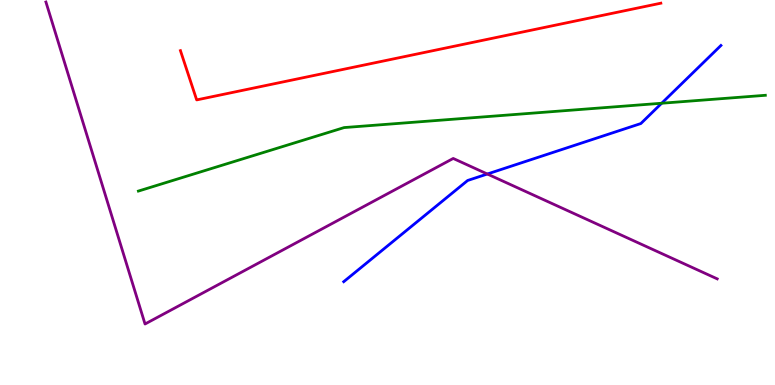[{'lines': ['blue', 'red'], 'intersections': []}, {'lines': ['green', 'red'], 'intersections': []}, {'lines': ['purple', 'red'], 'intersections': []}, {'lines': ['blue', 'green'], 'intersections': [{'x': 8.54, 'y': 7.32}]}, {'lines': ['blue', 'purple'], 'intersections': [{'x': 6.29, 'y': 5.48}]}, {'lines': ['green', 'purple'], 'intersections': []}]